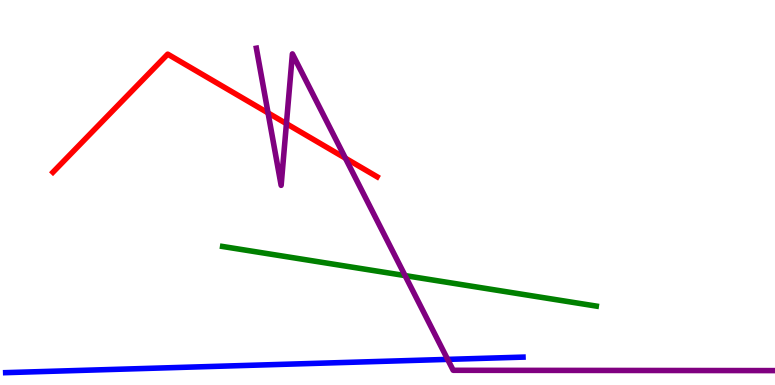[{'lines': ['blue', 'red'], 'intersections': []}, {'lines': ['green', 'red'], 'intersections': []}, {'lines': ['purple', 'red'], 'intersections': [{'x': 3.46, 'y': 7.07}, {'x': 3.7, 'y': 6.79}, {'x': 4.46, 'y': 5.89}]}, {'lines': ['blue', 'green'], 'intersections': []}, {'lines': ['blue', 'purple'], 'intersections': [{'x': 5.78, 'y': 0.665}]}, {'lines': ['green', 'purple'], 'intersections': [{'x': 5.23, 'y': 2.84}]}]